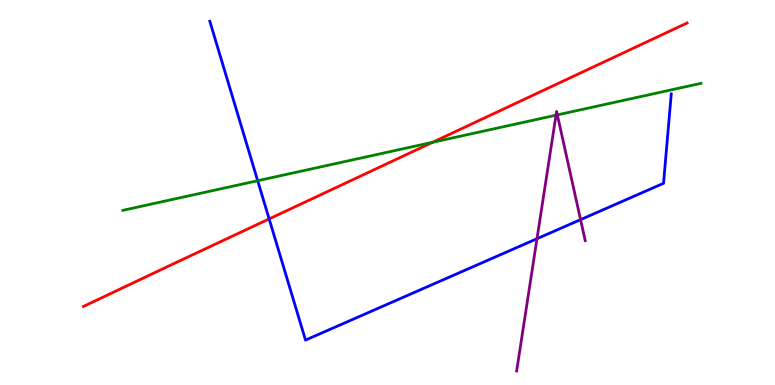[{'lines': ['blue', 'red'], 'intersections': [{'x': 3.47, 'y': 4.31}]}, {'lines': ['green', 'red'], 'intersections': [{'x': 5.58, 'y': 6.3}]}, {'lines': ['purple', 'red'], 'intersections': []}, {'lines': ['blue', 'green'], 'intersections': [{'x': 3.32, 'y': 5.31}]}, {'lines': ['blue', 'purple'], 'intersections': [{'x': 6.93, 'y': 3.8}, {'x': 7.49, 'y': 4.3}]}, {'lines': ['green', 'purple'], 'intersections': [{'x': 7.17, 'y': 7.01}, {'x': 7.19, 'y': 7.02}]}]